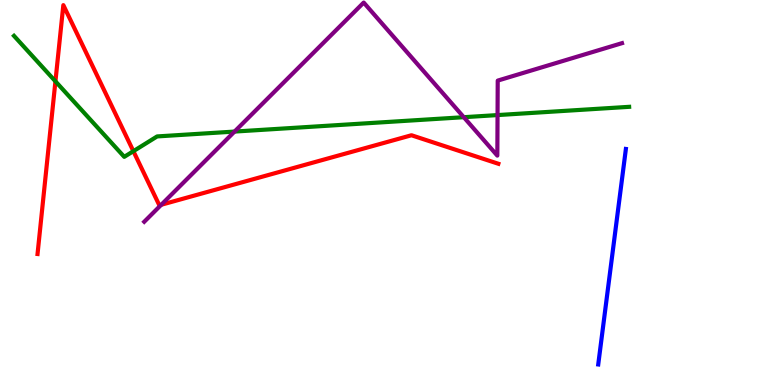[{'lines': ['blue', 'red'], 'intersections': []}, {'lines': ['green', 'red'], 'intersections': [{'x': 0.715, 'y': 7.89}, {'x': 1.72, 'y': 6.07}]}, {'lines': ['purple', 'red'], 'intersections': [{'x': 2.08, 'y': 4.68}]}, {'lines': ['blue', 'green'], 'intersections': []}, {'lines': ['blue', 'purple'], 'intersections': []}, {'lines': ['green', 'purple'], 'intersections': [{'x': 3.03, 'y': 6.58}, {'x': 5.98, 'y': 6.96}, {'x': 6.42, 'y': 7.01}]}]